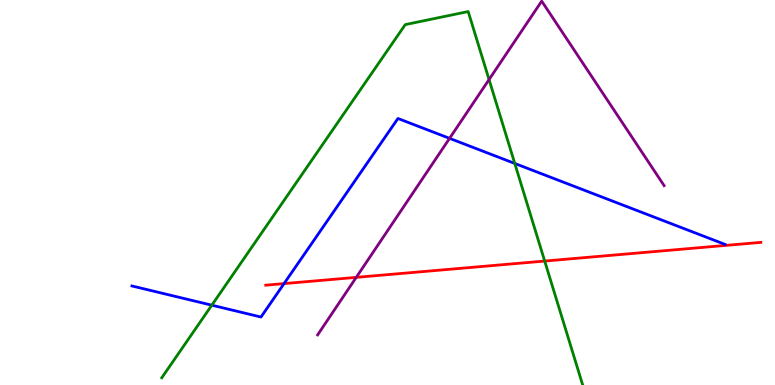[{'lines': ['blue', 'red'], 'intersections': [{'x': 3.67, 'y': 2.63}]}, {'lines': ['green', 'red'], 'intersections': [{'x': 7.03, 'y': 3.22}]}, {'lines': ['purple', 'red'], 'intersections': [{'x': 4.6, 'y': 2.8}]}, {'lines': ['blue', 'green'], 'intersections': [{'x': 2.73, 'y': 2.07}, {'x': 6.64, 'y': 5.75}]}, {'lines': ['blue', 'purple'], 'intersections': [{'x': 5.8, 'y': 6.41}]}, {'lines': ['green', 'purple'], 'intersections': [{'x': 6.31, 'y': 7.93}]}]